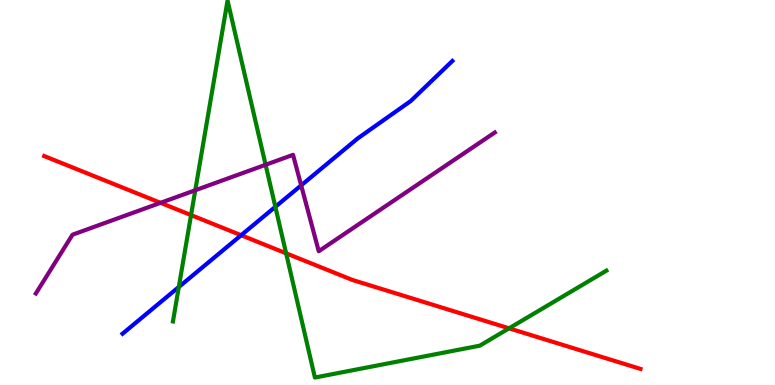[{'lines': ['blue', 'red'], 'intersections': [{'x': 3.11, 'y': 3.89}]}, {'lines': ['green', 'red'], 'intersections': [{'x': 2.47, 'y': 4.41}, {'x': 3.69, 'y': 3.42}, {'x': 6.57, 'y': 1.47}]}, {'lines': ['purple', 'red'], 'intersections': [{'x': 2.07, 'y': 4.73}]}, {'lines': ['blue', 'green'], 'intersections': [{'x': 2.31, 'y': 2.55}, {'x': 3.55, 'y': 4.63}]}, {'lines': ['blue', 'purple'], 'intersections': [{'x': 3.89, 'y': 5.19}]}, {'lines': ['green', 'purple'], 'intersections': [{'x': 2.52, 'y': 5.06}, {'x': 3.43, 'y': 5.72}]}]